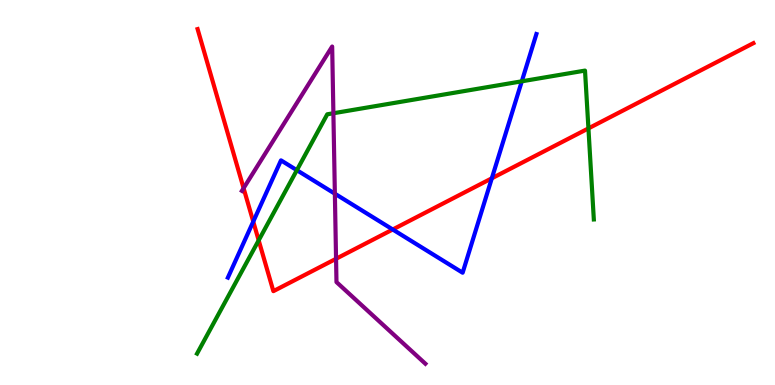[{'lines': ['blue', 'red'], 'intersections': [{'x': 3.27, 'y': 4.24}, {'x': 5.07, 'y': 4.04}, {'x': 6.35, 'y': 5.37}]}, {'lines': ['green', 'red'], 'intersections': [{'x': 3.34, 'y': 3.76}, {'x': 7.59, 'y': 6.67}]}, {'lines': ['purple', 'red'], 'intersections': [{'x': 3.14, 'y': 5.11}, {'x': 4.34, 'y': 3.28}]}, {'lines': ['blue', 'green'], 'intersections': [{'x': 3.83, 'y': 5.58}, {'x': 6.73, 'y': 7.89}]}, {'lines': ['blue', 'purple'], 'intersections': [{'x': 4.32, 'y': 4.97}]}, {'lines': ['green', 'purple'], 'intersections': [{'x': 4.3, 'y': 7.06}]}]